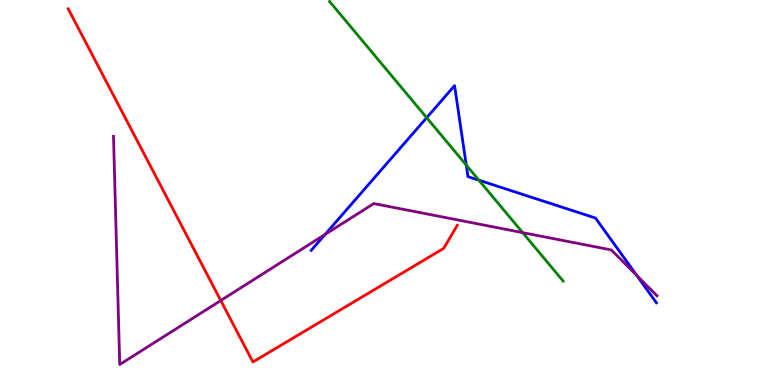[{'lines': ['blue', 'red'], 'intersections': []}, {'lines': ['green', 'red'], 'intersections': []}, {'lines': ['purple', 'red'], 'intersections': [{'x': 2.85, 'y': 2.19}]}, {'lines': ['blue', 'green'], 'intersections': [{'x': 5.51, 'y': 6.94}, {'x': 6.02, 'y': 5.71}, {'x': 6.18, 'y': 5.32}]}, {'lines': ['blue', 'purple'], 'intersections': [{'x': 4.2, 'y': 3.91}, {'x': 8.22, 'y': 2.84}]}, {'lines': ['green', 'purple'], 'intersections': [{'x': 6.74, 'y': 3.96}]}]